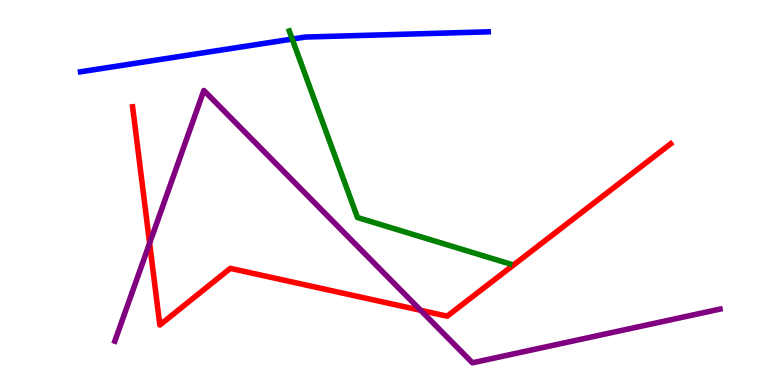[{'lines': ['blue', 'red'], 'intersections': []}, {'lines': ['green', 'red'], 'intersections': []}, {'lines': ['purple', 'red'], 'intersections': [{'x': 1.93, 'y': 3.68}, {'x': 5.43, 'y': 1.94}]}, {'lines': ['blue', 'green'], 'intersections': [{'x': 3.77, 'y': 8.99}]}, {'lines': ['blue', 'purple'], 'intersections': []}, {'lines': ['green', 'purple'], 'intersections': []}]